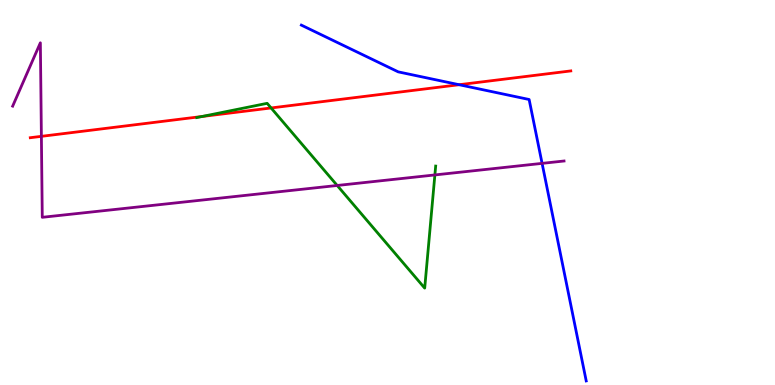[{'lines': ['blue', 'red'], 'intersections': [{'x': 5.92, 'y': 7.8}]}, {'lines': ['green', 'red'], 'intersections': [{'x': 2.61, 'y': 6.97}, {'x': 3.5, 'y': 7.2}]}, {'lines': ['purple', 'red'], 'intersections': [{'x': 0.534, 'y': 6.46}]}, {'lines': ['blue', 'green'], 'intersections': []}, {'lines': ['blue', 'purple'], 'intersections': [{'x': 6.99, 'y': 5.76}]}, {'lines': ['green', 'purple'], 'intersections': [{'x': 4.35, 'y': 5.18}, {'x': 5.61, 'y': 5.46}]}]